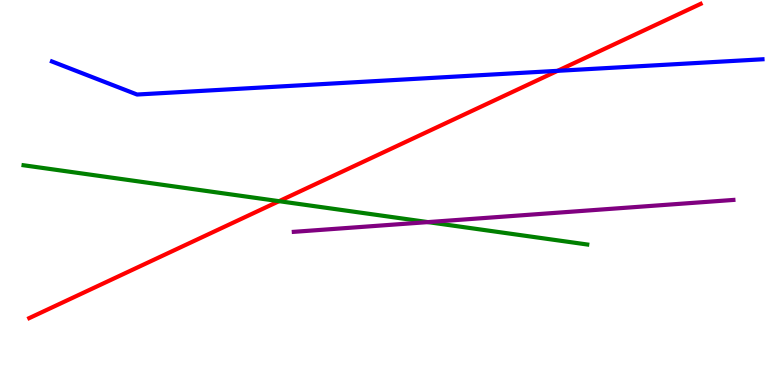[{'lines': ['blue', 'red'], 'intersections': [{'x': 7.19, 'y': 8.16}]}, {'lines': ['green', 'red'], 'intersections': [{'x': 3.6, 'y': 4.77}]}, {'lines': ['purple', 'red'], 'intersections': []}, {'lines': ['blue', 'green'], 'intersections': []}, {'lines': ['blue', 'purple'], 'intersections': []}, {'lines': ['green', 'purple'], 'intersections': [{'x': 5.52, 'y': 4.23}]}]